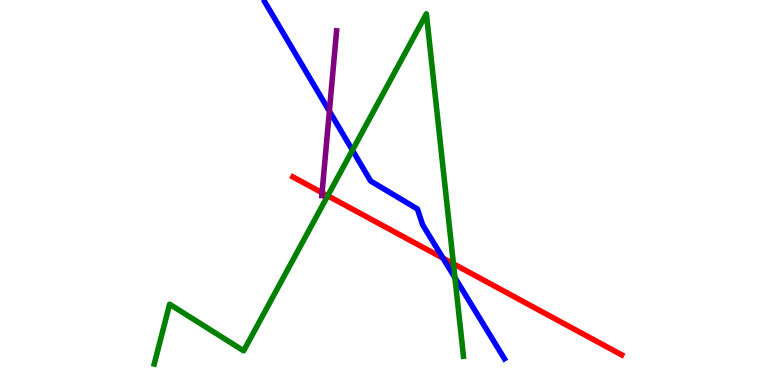[{'lines': ['blue', 'red'], 'intersections': [{'x': 5.72, 'y': 3.29}]}, {'lines': ['green', 'red'], 'intersections': [{'x': 4.23, 'y': 4.91}, {'x': 5.85, 'y': 3.15}]}, {'lines': ['purple', 'red'], 'intersections': [{'x': 4.16, 'y': 4.99}]}, {'lines': ['blue', 'green'], 'intersections': [{'x': 4.55, 'y': 6.1}, {'x': 5.87, 'y': 2.79}]}, {'lines': ['blue', 'purple'], 'intersections': [{'x': 4.25, 'y': 7.11}]}, {'lines': ['green', 'purple'], 'intersections': []}]